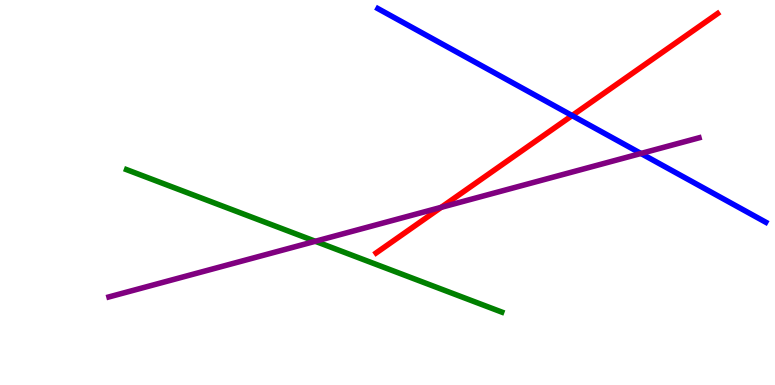[{'lines': ['blue', 'red'], 'intersections': [{'x': 7.38, 'y': 7.0}]}, {'lines': ['green', 'red'], 'intersections': []}, {'lines': ['purple', 'red'], 'intersections': [{'x': 5.69, 'y': 4.61}]}, {'lines': ['blue', 'green'], 'intersections': []}, {'lines': ['blue', 'purple'], 'intersections': [{'x': 8.27, 'y': 6.01}]}, {'lines': ['green', 'purple'], 'intersections': [{'x': 4.07, 'y': 3.73}]}]